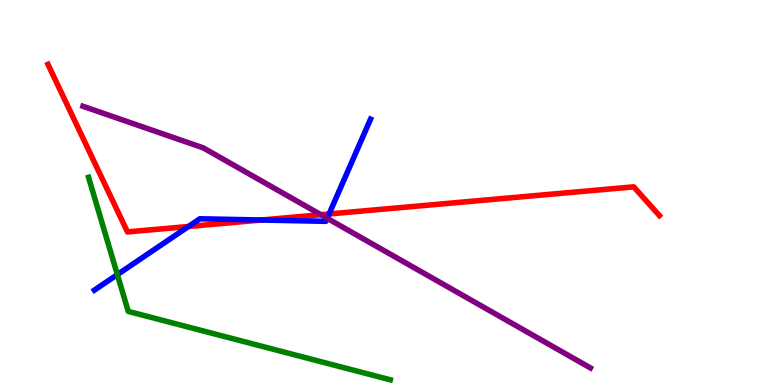[{'lines': ['blue', 'red'], 'intersections': [{'x': 2.43, 'y': 4.12}, {'x': 3.37, 'y': 4.29}, {'x': 4.25, 'y': 4.44}]}, {'lines': ['green', 'red'], 'intersections': []}, {'lines': ['purple', 'red'], 'intersections': [{'x': 4.14, 'y': 4.42}]}, {'lines': ['blue', 'green'], 'intersections': [{'x': 1.51, 'y': 2.87}]}, {'lines': ['blue', 'purple'], 'intersections': [{'x': 4.22, 'y': 4.33}]}, {'lines': ['green', 'purple'], 'intersections': []}]